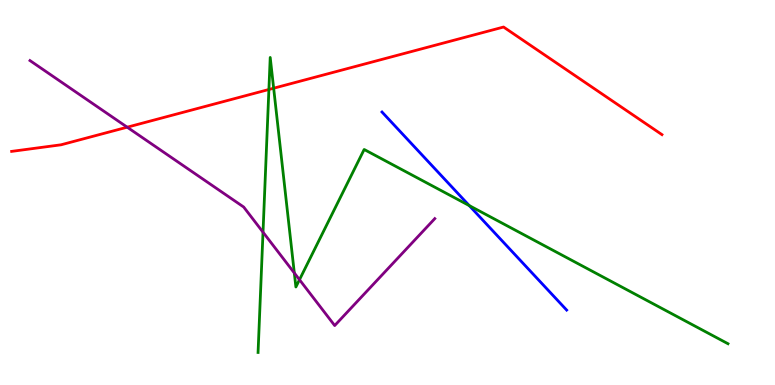[{'lines': ['blue', 'red'], 'intersections': []}, {'lines': ['green', 'red'], 'intersections': [{'x': 3.47, 'y': 7.68}, {'x': 3.53, 'y': 7.71}]}, {'lines': ['purple', 'red'], 'intersections': [{'x': 1.64, 'y': 6.7}]}, {'lines': ['blue', 'green'], 'intersections': [{'x': 6.05, 'y': 4.66}]}, {'lines': ['blue', 'purple'], 'intersections': []}, {'lines': ['green', 'purple'], 'intersections': [{'x': 3.39, 'y': 3.97}, {'x': 3.8, 'y': 2.91}, {'x': 3.86, 'y': 2.73}]}]